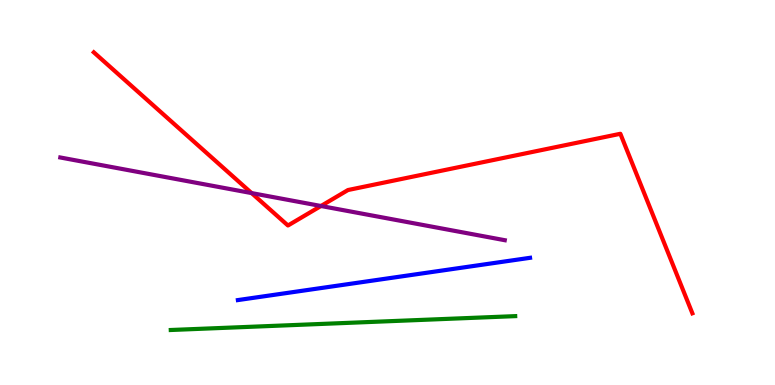[{'lines': ['blue', 'red'], 'intersections': []}, {'lines': ['green', 'red'], 'intersections': []}, {'lines': ['purple', 'red'], 'intersections': [{'x': 3.25, 'y': 4.98}, {'x': 4.14, 'y': 4.65}]}, {'lines': ['blue', 'green'], 'intersections': []}, {'lines': ['blue', 'purple'], 'intersections': []}, {'lines': ['green', 'purple'], 'intersections': []}]